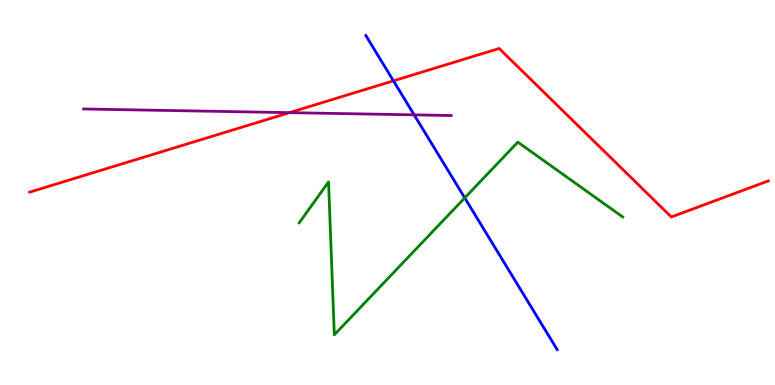[{'lines': ['blue', 'red'], 'intersections': [{'x': 5.08, 'y': 7.9}]}, {'lines': ['green', 'red'], 'intersections': []}, {'lines': ['purple', 'red'], 'intersections': [{'x': 3.73, 'y': 7.07}]}, {'lines': ['blue', 'green'], 'intersections': [{'x': 6.0, 'y': 4.86}]}, {'lines': ['blue', 'purple'], 'intersections': [{'x': 5.34, 'y': 7.02}]}, {'lines': ['green', 'purple'], 'intersections': []}]